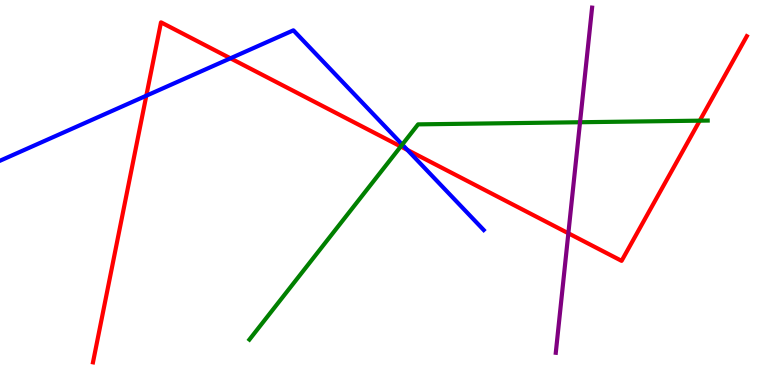[{'lines': ['blue', 'red'], 'intersections': [{'x': 1.89, 'y': 7.51}, {'x': 2.97, 'y': 8.49}, {'x': 5.26, 'y': 6.11}]}, {'lines': ['green', 'red'], 'intersections': [{'x': 5.17, 'y': 6.19}, {'x': 9.03, 'y': 6.87}]}, {'lines': ['purple', 'red'], 'intersections': [{'x': 7.33, 'y': 3.94}]}, {'lines': ['blue', 'green'], 'intersections': [{'x': 5.19, 'y': 6.25}]}, {'lines': ['blue', 'purple'], 'intersections': []}, {'lines': ['green', 'purple'], 'intersections': [{'x': 7.48, 'y': 6.82}]}]